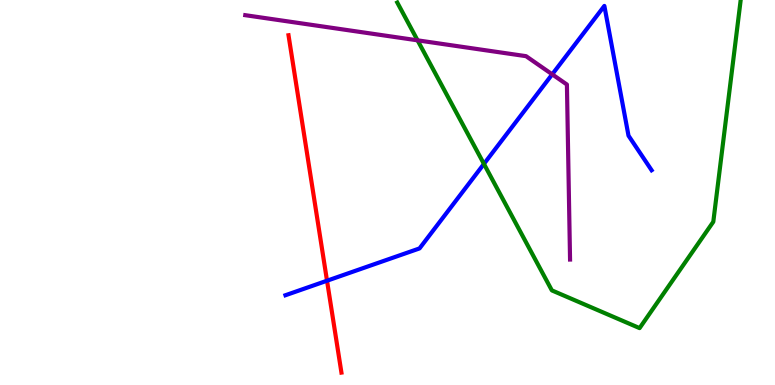[{'lines': ['blue', 'red'], 'intersections': [{'x': 4.22, 'y': 2.71}]}, {'lines': ['green', 'red'], 'intersections': []}, {'lines': ['purple', 'red'], 'intersections': []}, {'lines': ['blue', 'green'], 'intersections': [{'x': 6.24, 'y': 5.74}]}, {'lines': ['blue', 'purple'], 'intersections': [{'x': 7.13, 'y': 8.07}]}, {'lines': ['green', 'purple'], 'intersections': [{'x': 5.39, 'y': 8.95}]}]